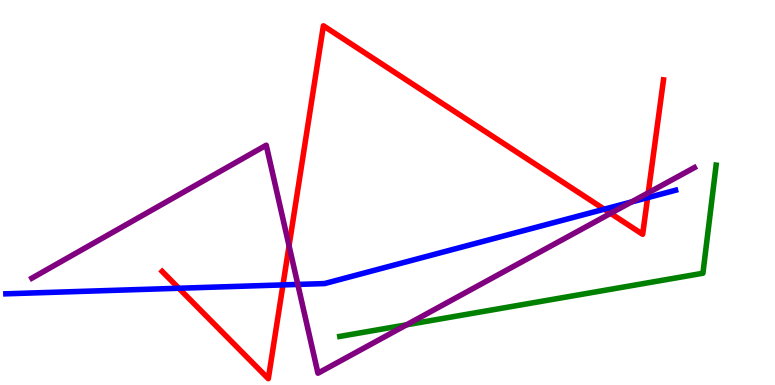[{'lines': ['blue', 'red'], 'intersections': [{'x': 2.31, 'y': 2.51}, {'x': 3.65, 'y': 2.6}, {'x': 7.8, 'y': 4.57}, {'x': 8.36, 'y': 4.87}]}, {'lines': ['green', 'red'], 'intersections': []}, {'lines': ['purple', 'red'], 'intersections': [{'x': 3.73, 'y': 3.62}, {'x': 7.88, 'y': 4.46}, {'x': 8.36, 'y': 4.99}]}, {'lines': ['blue', 'green'], 'intersections': []}, {'lines': ['blue', 'purple'], 'intersections': [{'x': 3.84, 'y': 2.61}, {'x': 8.15, 'y': 4.75}]}, {'lines': ['green', 'purple'], 'intersections': [{'x': 5.25, 'y': 1.56}]}]